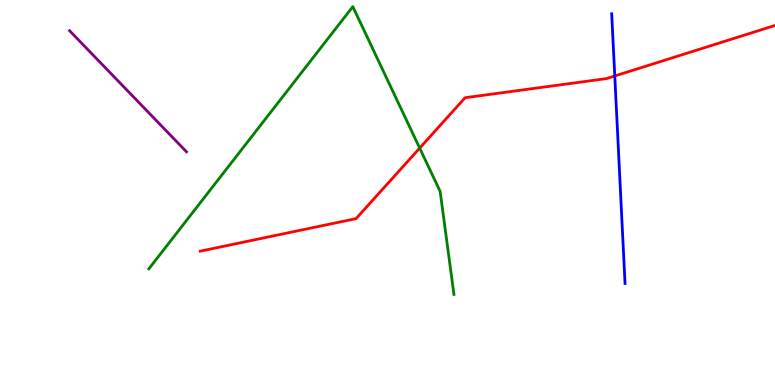[{'lines': ['blue', 'red'], 'intersections': [{'x': 7.93, 'y': 8.03}]}, {'lines': ['green', 'red'], 'intersections': [{'x': 5.42, 'y': 6.15}]}, {'lines': ['purple', 'red'], 'intersections': []}, {'lines': ['blue', 'green'], 'intersections': []}, {'lines': ['blue', 'purple'], 'intersections': []}, {'lines': ['green', 'purple'], 'intersections': []}]